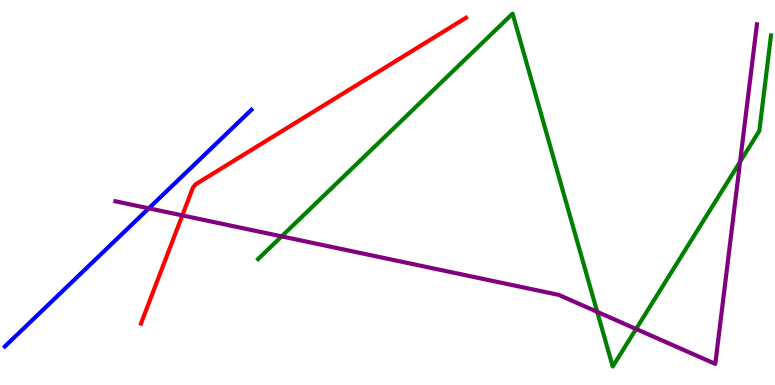[{'lines': ['blue', 'red'], 'intersections': []}, {'lines': ['green', 'red'], 'intersections': []}, {'lines': ['purple', 'red'], 'intersections': [{'x': 2.35, 'y': 4.4}]}, {'lines': ['blue', 'green'], 'intersections': []}, {'lines': ['blue', 'purple'], 'intersections': [{'x': 1.92, 'y': 4.59}]}, {'lines': ['green', 'purple'], 'intersections': [{'x': 3.63, 'y': 3.86}, {'x': 7.71, 'y': 1.9}, {'x': 8.21, 'y': 1.46}, {'x': 9.55, 'y': 5.8}]}]